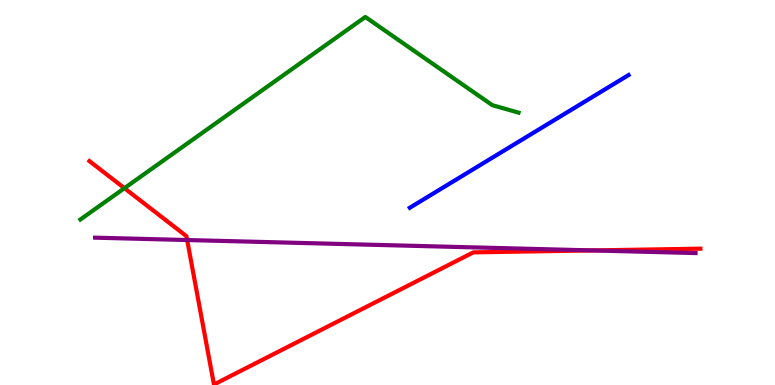[{'lines': ['blue', 'red'], 'intersections': []}, {'lines': ['green', 'red'], 'intersections': [{'x': 1.61, 'y': 5.11}]}, {'lines': ['purple', 'red'], 'intersections': [{'x': 2.41, 'y': 3.77}, {'x': 7.64, 'y': 3.5}]}, {'lines': ['blue', 'green'], 'intersections': []}, {'lines': ['blue', 'purple'], 'intersections': []}, {'lines': ['green', 'purple'], 'intersections': []}]